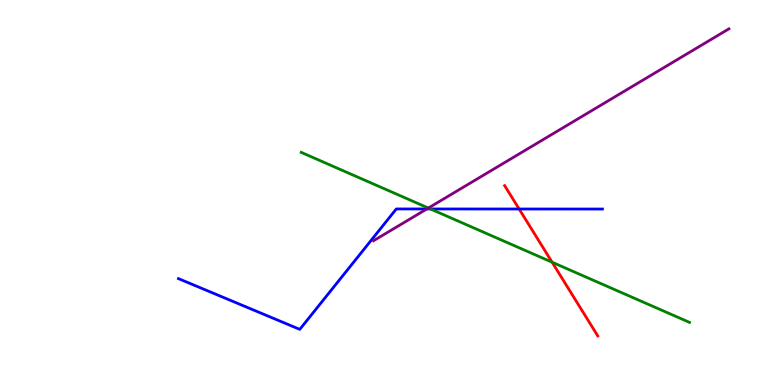[{'lines': ['blue', 'red'], 'intersections': [{'x': 6.7, 'y': 4.57}]}, {'lines': ['green', 'red'], 'intersections': [{'x': 7.12, 'y': 3.19}]}, {'lines': ['purple', 'red'], 'intersections': []}, {'lines': ['blue', 'green'], 'intersections': [{'x': 5.55, 'y': 4.57}]}, {'lines': ['blue', 'purple'], 'intersections': [{'x': 5.51, 'y': 4.57}]}, {'lines': ['green', 'purple'], 'intersections': [{'x': 5.53, 'y': 4.6}]}]